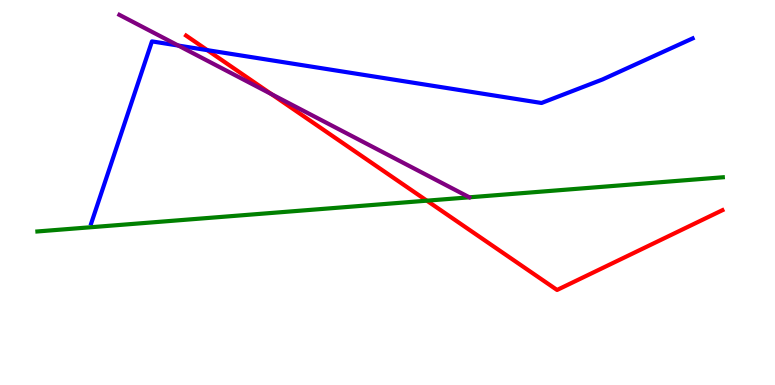[{'lines': ['blue', 'red'], 'intersections': [{'x': 2.67, 'y': 8.7}]}, {'lines': ['green', 'red'], 'intersections': [{'x': 5.51, 'y': 4.79}]}, {'lines': ['purple', 'red'], 'intersections': [{'x': 3.5, 'y': 7.56}]}, {'lines': ['blue', 'green'], 'intersections': []}, {'lines': ['blue', 'purple'], 'intersections': [{'x': 2.3, 'y': 8.82}]}, {'lines': ['green', 'purple'], 'intersections': []}]